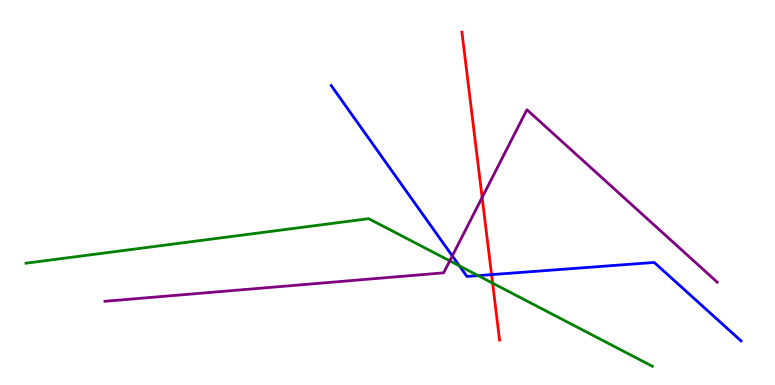[{'lines': ['blue', 'red'], 'intersections': [{'x': 6.34, 'y': 2.87}]}, {'lines': ['green', 'red'], 'intersections': [{'x': 6.36, 'y': 2.65}]}, {'lines': ['purple', 'red'], 'intersections': [{'x': 6.22, 'y': 4.87}]}, {'lines': ['blue', 'green'], 'intersections': [{'x': 5.93, 'y': 3.1}, {'x': 6.17, 'y': 2.84}]}, {'lines': ['blue', 'purple'], 'intersections': [{'x': 5.84, 'y': 3.35}]}, {'lines': ['green', 'purple'], 'intersections': [{'x': 5.8, 'y': 3.22}]}]